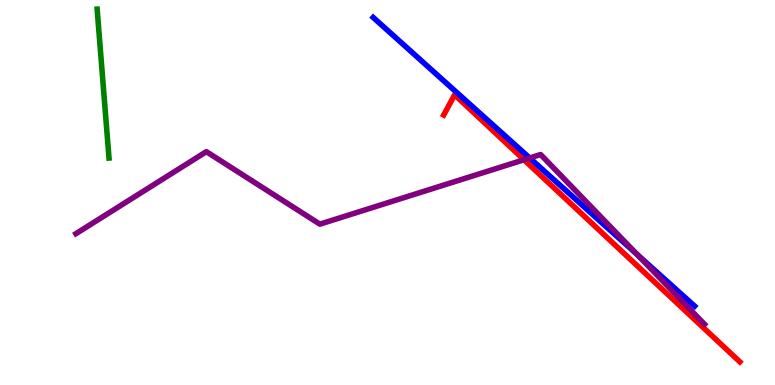[{'lines': ['blue', 'red'], 'intersections': []}, {'lines': ['green', 'red'], 'intersections': []}, {'lines': ['purple', 'red'], 'intersections': [{'x': 6.76, 'y': 5.85}]}, {'lines': ['blue', 'green'], 'intersections': []}, {'lines': ['blue', 'purple'], 'intersections': [{'x': 6.83, 'y': 5.9}, {'x': 8.22, 'y': 3.39}]}, {'lines': ['green', 'purple'], 'intersections': []}]